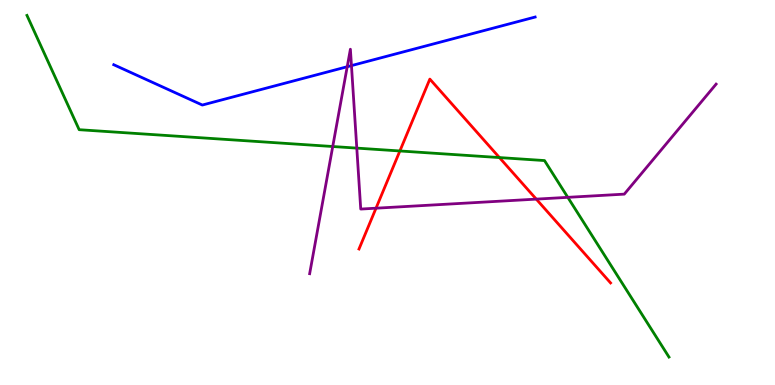[{'lines': ['blue', 'red'], 'intersections': []}, {'lines': ['green', 'red'], 'intersections': [{'x': 5.16, 'y': 6.08}, {'x': 6.44, 'y': 5.91}]}, {'lines': ['purple', 'red'], 'intersections': [{'x': 4.85, 'y': 4.59}, {'x': 6.92, 'y': 4.83}]}, {'lines': ['blue', 'green'], 'intersections': []}, {'lines': ['blue', 'purple'], 'intersections': [{'x': 4.48, 'y': 8.27}, {'x': 4.53, 'y': 8.3}]}, {'lines': ['green', 'purple'], 'intersections': [{'x': 4.29, 'y': 6.19}, {'x': 4.6, 'y': 6.15}, {'x': 7.33, 'y': 4.87}]}]